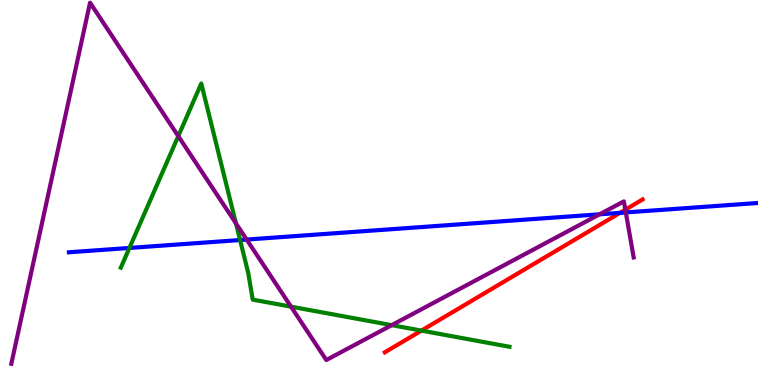[{'lines': ['blue', 'red'], 'intersections': [{'x': 8.0, 'y': 4.47}]}, {'lines': ['green', 'red'], 'intersections': [{'x': 5.44, 'y': 1.41}]}, {'lines': ['purple', 'red'], 'intersections': [{'x': 8.07, 'y': 4.55}]}, {'lines': ['blue', 'green'], 'intersections': [{'x': 1.67, 'y': 3.56}, {'x': 3.1, 'y': 3.77}]}, {'lines': ['blue', 'purple'], 'intersections': [{'x': 3.18, 'y': 3.78}, {'x': 7.74, 'y': 4.43}, {'x': 8.07, 'y': 4.48}]}, {'lines': ['green', 'purple'], 'intersections': [{'x': 2.3, 'y': 6.46}, {'x': 3.04, 'y': 4.2}, {'x': 3.76, 'y': 2.03}, {'x': 5.05, 'y': 1.55}]}]